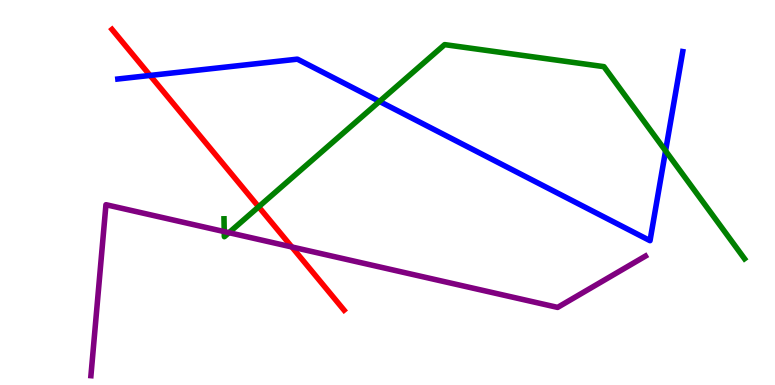[{'lines': ['blue', 'red'], 'intersections': [{'x': 1.94, 'y': 8.04}]}, {'lines': ['green', 'red'], 'intersections': [{'x': 3.34, 'y': 4.63}]}, {'lines': ['purple', 'red'], 'intersections': [{'x': 3.77, 'y': 3.59}]}, {'lines': ['blue', 'green'], 'intersections': [{'x': 4.9, 'y': 7.37}, {'x': 8.59, 'y': 6.08}]}, {'lines': ['blue', 'purple'], 'intersections': []}, {'lines': ['green', 'purple'], 'intersections': [{'x': 2.89, 'y': 3.98}, {'x': 2.95, 'y': 3.96}]}]